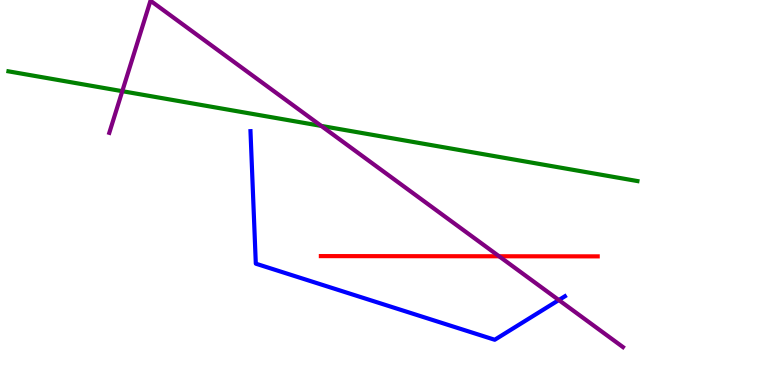[{'lines': ['blue', 'red'], 'intersections': []}, {'lines': ['green', 'red'], 'intersections': []}, {'lines': ['purple', 'red'], 'intersections': [{'x': 6.44, 'y': 3.34}]}, {'lines': ['blue', 'green'], 'intersections': []}, {'lines': ['blue', 'purple'], 'intersections': [{'x': 7.21, 'y': 2.21}]}, {'lines': ['green', 'purple'], 'intersections': [{'x': 1.58, 'y': 7.63}, {'x': 4.15, 'y': 6.73}]}]